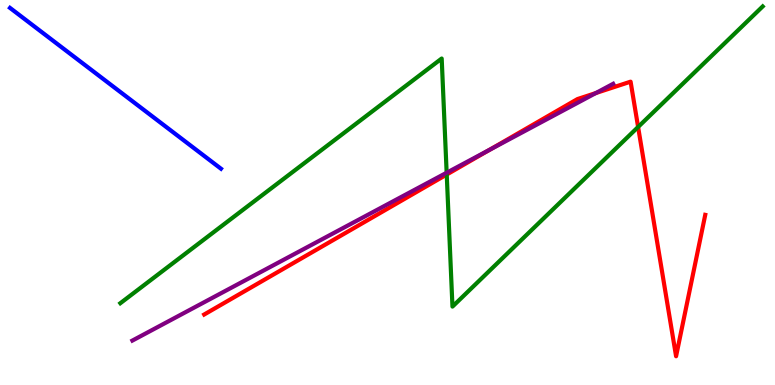[{'lines': ['blue', 'red'], 'intersections': []}, {'lines': ['green', 'red'], 'intersections': [{'x': 5.76, 'y': 5.47}, {'x': 8.23, 'y': 6.7}]}, {'lines': ['purple', 'red'], 'intersections': [{'x': 6.32, 'y': 6.11}, {'x': 7.69, 'y': 7.58}]}, {'lines': ['blue', 'green'], 'intersections': []}, {'lines': ['blue', 'purple'], 'intersections': []}, {'lines': ['green', 'purple'], 'intersections': [{'x': 5.76, 'y': 5.51}]}]